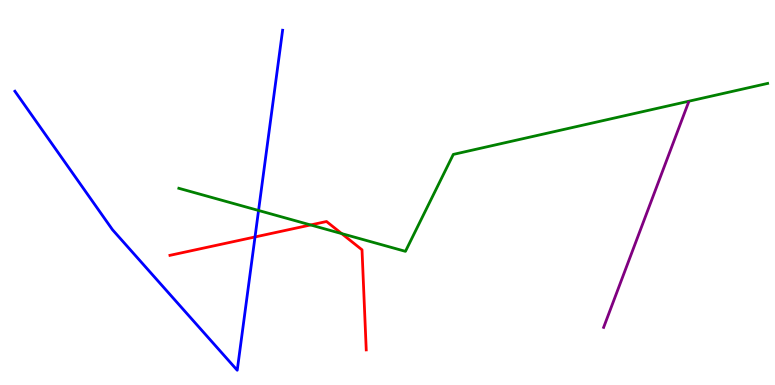[{'lines': ['blue', 'red'], 'intersections': [{'x': 3.29, 'y': 3.85}]}, {'lines': ['green', 'red'], 'intersections': [{'x': 4.01, 'y': 4.16}, {'x': 4.41, 'y': 3.93}]}, {'lines': ['purple', 'red'], 'intersections': []}, {'lines': ['blue', 'green'], 'intersections': [{'x': 3.34, 'y': 4.53}]}, {'lines': ['blue', 'purple'], 'intersections': []}, {'lines': ['green', 'purple'], 'intersections': []}]